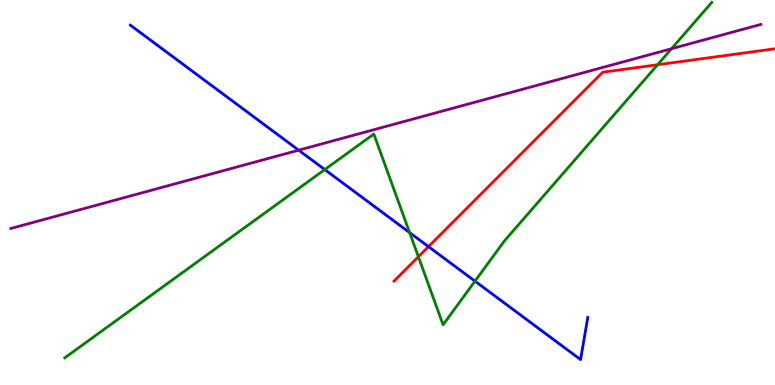[{'lines': ['blue', 'red'], 'intersections': [{'x': 5.53, 'y': 3.59}]}, {'lines': ['green', 'red'], 'intersections': [{'x': 5.4, 'y': 3.33}, {'x': 8.48, 'y': 8.32}]}, {'lines': ['purple', 'red'], 'intersections': []}, {'lines': ['blue', 'green'], 'intersections': [{'x': 4.19, 'y': 5.6}, {'x': 5.29, 'y': 3.96}, {'x': 6.13, 'y': 2.7}]}, {'lines': ['blue', 'purple'], 'intersections': [{'x': 3.85, 'y': 6.1}]}, {'lines': ['green', 'purple'], 'intersections': [{'x': 8.66, 'y': 8.73}]}]